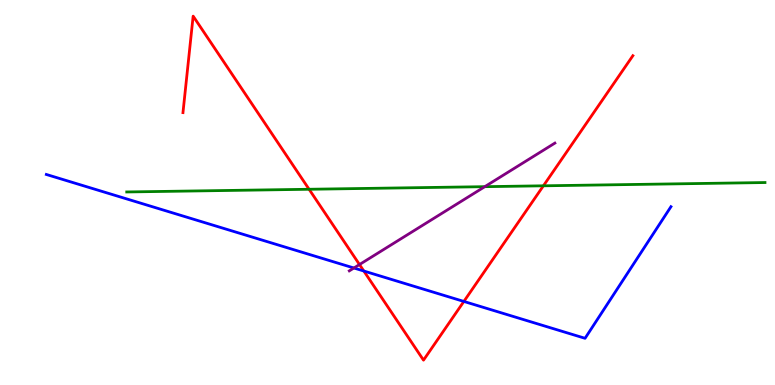[{'lines': ['blue', 'red'], 'intersections': [{'x': 4.69, 'y': 2.96}, {'x': 5.99, 'y': 2.17}]}, {'lines': ['green', 'red'], 'intersections': [{'x': 3.99, 'y': 5.08}, {'x': 7.01, 'y': 5.17}]}, {'lines': ['purple', 'red'], 'intersections': [{'x': 4.64, 'y': 3.13}]}, {'lines': ['blue', 'green'], 'intersections': []}, {'lines': ['blue', 'purple'], 'intersections': [{'x': 4.57, 'y': 3.04}]}, {'lines': ['green', 'purple'], 'intersections': [{'x': 6.26, 'y': 5.15}]}]